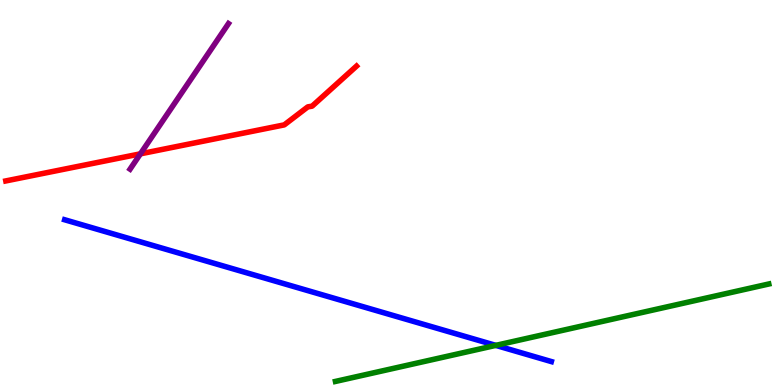[{'lines': ['blue', 'red'], 'intersections': []}, {'lines': ['green', 'red'], 'intersections': []}, {'lines': ['purple', 'red'], 'intersections': [{'x': 1.81, 'y': 6.0}]}, {'lines': ['blue', 'green'], 'intersections': [{'x': 6.4, 'y': 1.03}]}, {'lines': ['blue', 'purple'], 'intersections': []}, {'lines': ['green', 'purple'], 'intersections': []}]